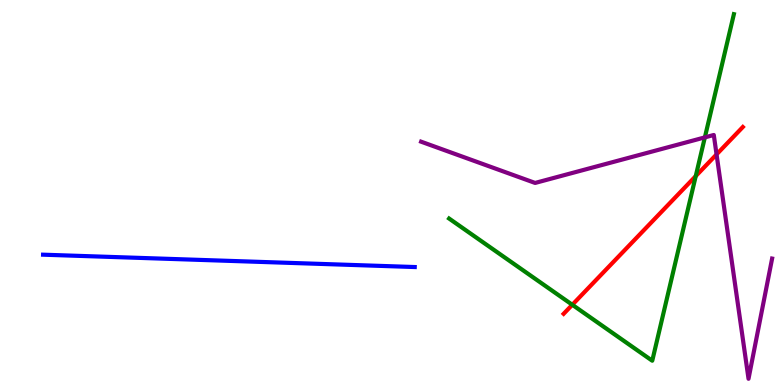[{'lines': ['blue', 'red'], 'intersections': []}, {'lines': ['green', 'red'], 'intersections': [{'x': 7.38, 'y': 2.08}, {'x': 8.98, 'y': 5.43}]}, {'lines': ['purple', 'red'], 'intersections': [{'x': 9.25, 'y': 5.99}]}, {'lines': ['blue', 'green'], 'intersections': []}, {'lines': ['blue', 'purple'], 'intersections': []}, {'lines': ['green', 'purple'], 'intersections': [{'x': 9.1, 'y': 6.43}]}]